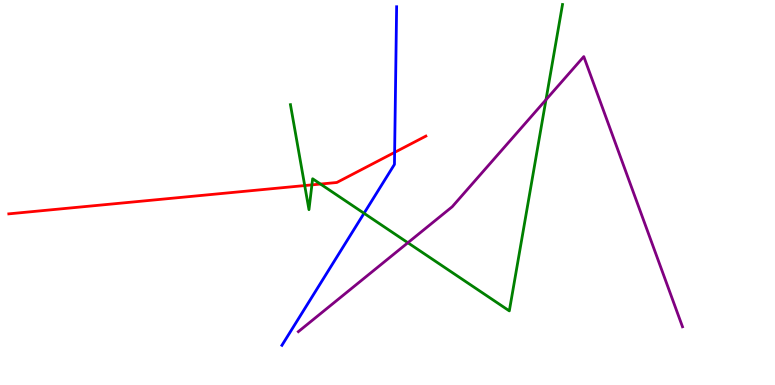[{'lines': ['blue', 'red'], 'intersections': [{'x': 5.09, 'y': 6.04}]}, {'lines': ['green', 'red'], 'intersections': [{'x': 3.93, 'y': 5.18}, {'x': 4.02, 'y': 5.2}, {'x': 4.14, 'y': 5.22}]}, {'lines': ['purple', 'red'], 'intersections': []}, {'lines': ['blue', 'green'], 'intersections': [{'x': 4.7, 'y': 4.46}]}, {'lines': ['blue', 'purple'], 'intersections': []}, {'lines': ['green', 'purple'], 'intersections': [{'x': 5.26, 'y': 3.7}, {'x': 7.04, 'y': 7.41}]}]